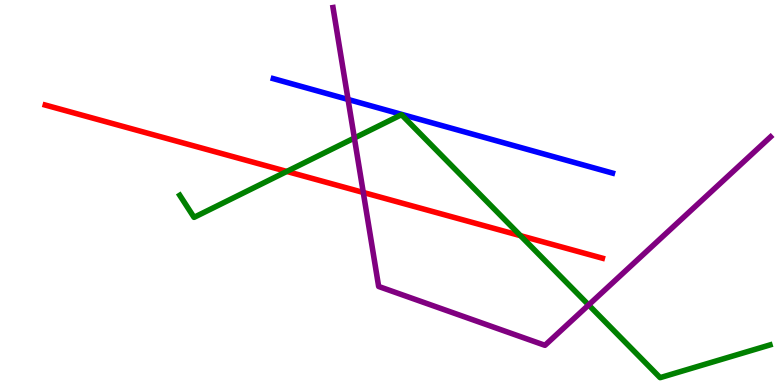[{'lines': ['blue', 'red'], 'intersections': []}, {'lines': ['green', 'red'], 'intersections': [{'x': 3.7, 'y': 5.55}, {'x': 6.72, 'y': 3.88}]}, {'lines': ['purple', 'red'], 'intersections': [{'x': 4.69, 'y': 5.0}]}, {'lines': ['blue', 'green'], 'intersections': []}, {'lines': ['blue', 'purple'], 'intersections': [{'x': 4.49, 'y': 7.42}]}, {'lines': ['green', 'purple'], 'intersections': [{'x': 4.57, 'y': 6.42}, {'x': 7.6, 'y': 2.08}]}]